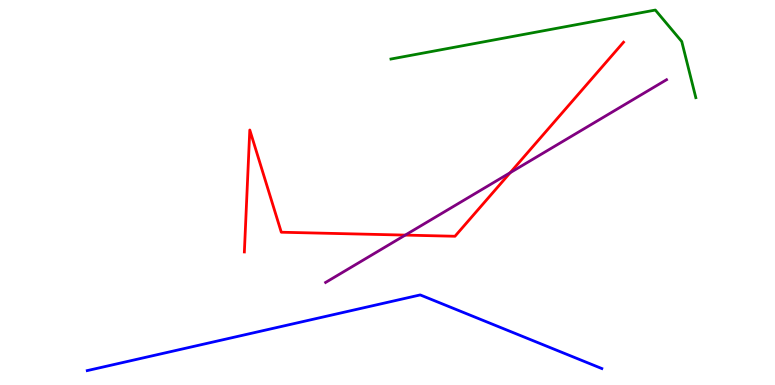[{'lines': ['blue', 'red'], 'intersections': []}, {'lines': ['green', 'red'], 'intersections': []}, {'lines': ['purple', 'red'], 'intersections': [{'x': 5.23, 'y': 3.89}, {'x': 6.58, 'y': 5.51}]}, {'lines': ['blue', 'green'], 'intersections': []}, {'lines': ['blue', 'purple'], 'intersections': []}, {'lines': ['green', 'purple'], 'intersections': []}]